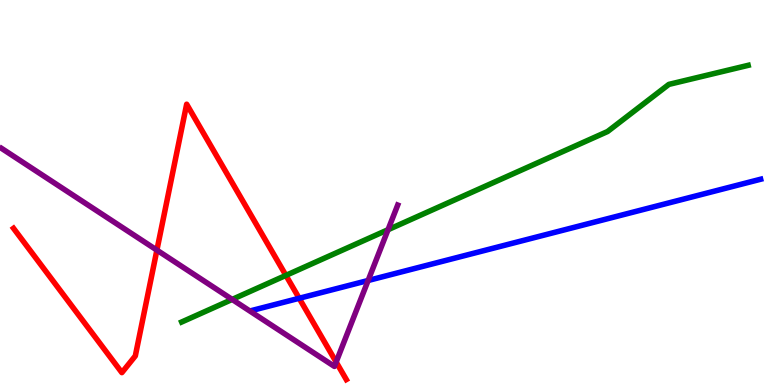[{'lines': ['blue', 'red'], 'intersections': [{'x': 3.86, 'y': 2.25}]}, {'lines': ['green', 'red'], 'intersections': [{'x': 3.69, 'y': 2.85}]}, {'lines': ['purple', 'red'], 'intersections': [{'x': 2.02, 'y': 3.5}, {'x': 4.34, 'y': 0.597}]}, {'lines': ['blue', 'green'], 'intersections': []}, {'lines': ['blue', 'purple'], 'intersections': [{'x': 4.75, 'y': 2.71}]}, {'lines': ['green', 'purple'], 'intersections': [{'x': 3.0, 'y': 2.22}, {'x': 5.01, 'y': 4.03}]}]